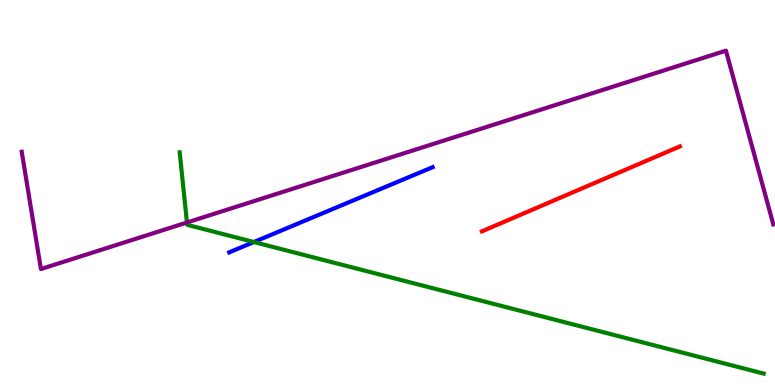[{'lines': ['blue', 'red'], 'intersections': []}, {'lines': ['green', 'red'], 'intersections': []}, {'lines': ['purple', 'red'], 'intersections': []}, {'lines': ['blue', 'green'], 'intersections': [{'x': 3.28, 'y': 3.71}]}, {'lines': ['blue', 'purple'], 'intersections': []}, {'lines': ['green', 'purple'], 'intersections': [{'x': 2.41, 'y': 4.22}]}]